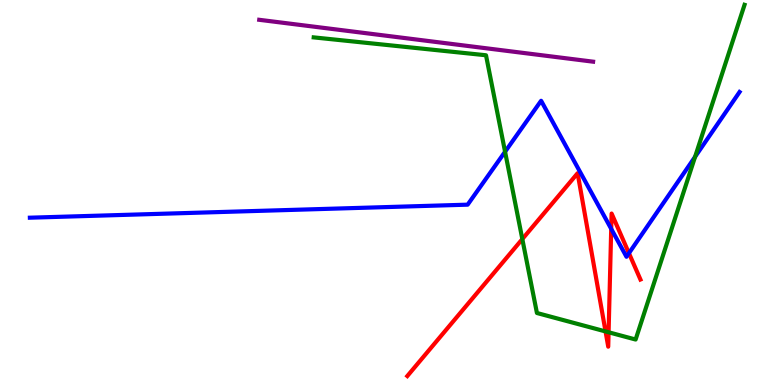[{'lines': ['blue', 'red'], 'intersections': [{'x': 7.89, 'y': 4.06}, {'x': 8.12, 'y': 3.42}]}, {'lines': ['green', 'red'], 'intersections': [{'x': 6.74, 'y': 3.79}, {'x': 7.81, 'y': 1.39}, {'x': 7.85, 'y': 1.37}]}, {'lines': ['purple', 'red'], 'intersections': []}, {'lines': ['blue', 'green'], 'intersections': [{'x': 6.52, 'y': 6.06}, {'x': 8.97, 'y': 5.93}]}, {'lines': ['blue', 'purple'], 'intersections': []}, {'lines': ['green', 'purple'], 'intersections': []}]